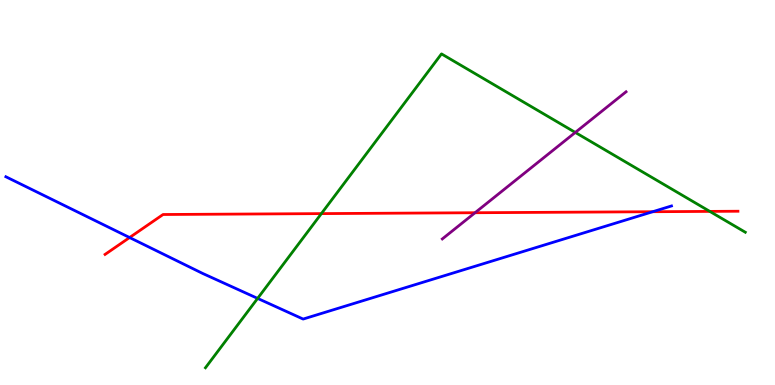[{'lines': ['blue', 'red'], 'intersections': [{'x': 1.67, 'y': 3.83}, {'x': 8.42, 'y': 4.5}]}, {'lines': ['green', 'red'], 'intersections': [{'x': 4.15, 'y': 4.45}, {'x': 9.16, 'y': 4.51}]}, {'lines': ['purple', 'red'], 'intersections': [{'x': 6.13, 'y': 4.47}]}, {'lines': ['blue', 'green'], 'intersections': [{'x': 3.32, 'y': 2.25}]}, {'lines': ['blue', 'purple'], 'intersections': []}, {'lines': ['green', 'purple'], 'intersections': [{'x': 7.42, 'y': 6.56}]}]